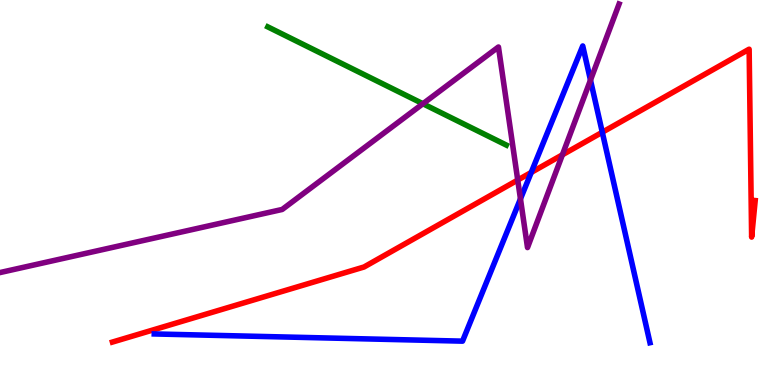[{'lines': ['blue', 'red'], 'intersections': [{'x': 6.85, 'y': 5.52}, {'x': 7.77, 'y': 6.57}]}, {'lines': ['green', 'red'], 'intersections': []}, {'lines': ['purple', 'red'], 'intersections': [{'x': 6.68, 'y': 5.32}, {'x': 7.26, 'y': 5.98}]}, {'lines': ['blue', 'green'], 'intersections': []}, {'lines': ['blue', 'purple'], 'intersections': [{'x': 6.72, 'y': 4.83}, {'x': 7.62, 'y': 7.92}]}, {'lines': ['green', 'purple'], 'intersections': [{'x': 5.46, 'y': 7.31}]}]